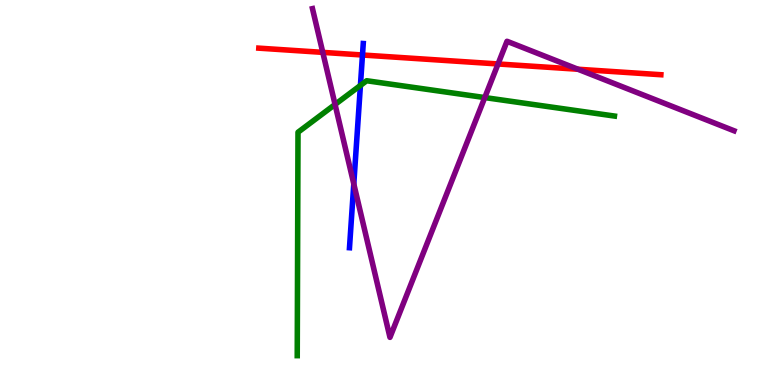[{'lines': ['blue', 'red'], 'intersections': [{'x': 4.68, 'y': 8.57}]}, {'lines': ['green', 'red'], 'intersections': []}, {'lines': ['purple', 'red'], 'intersections': [{'x': 4.16, 'y': 8.64}, {'x': 6.43, 'y': 8.34}, {'x': 7.46, 'y': 8.2}]}, {'lines': ['blue', 'green'], 'intersections': [{'x': 4.65, 'y': 7.78}]}, {'lines': ['blue', 'purple'], 'intersections': [{'x': 4.56, 'y': 5.22}]}, {'lines': ['green', 'purple'], 'intersections': [{'x': 4.32, 'y': 7.29}, {'x': 6.25, 'y': 7.47}]}]